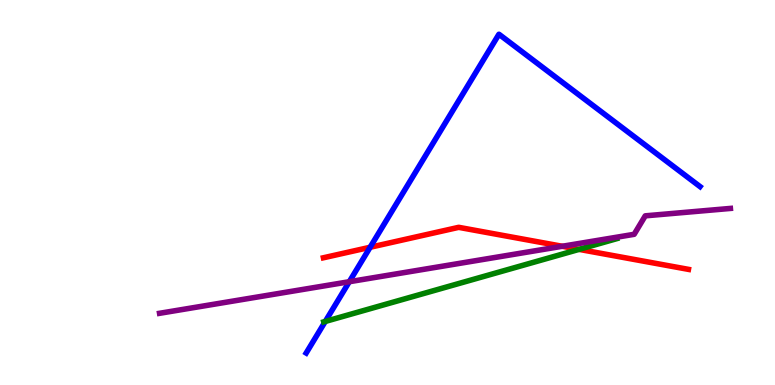[{'lines': ['blue', 'red'], 'intersections': [{'x': 4.78, 'y': 3.58}]}, {'lines': ['green', 'red'], 'intersections': [{'x': 7.47, 'y': 3.52}]}, {'lines': ['purple', 'red'], 'intersections': [{'x': 7.25, 'y': 3.6}]}, {'lines': ['blue', 'green'], 'intersections': [{'x': 4.2, 'y': 1.65}]}, {'lines': ['blue', 'purple'], 'intersections': [{'x': 4.51, 'y': 2.68}]}, {'lines': ['green', 'purple'], 'intersections': []}]